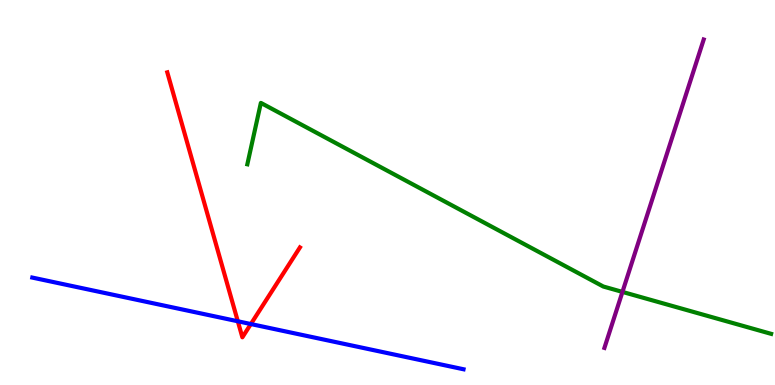[{'lines': ['blue', 'red'], 'intersections': [{'x': 3.07, 'y': 1.66}, {'x': 3.24, 'y': 1.58}]}, {'lines': ['green', 'red'], 'intersections': []}, {'lines': ['purple', 'red'], 'intersections': []}, {'lines': ['blue', 'green'], 'intersections': []}, {'lines': ['blue', 'purple'], 'intersections': []}, {'lines': ['green', 'purple'], 'intersections': [{'x': 8.03, 'y': 2.42}]}]